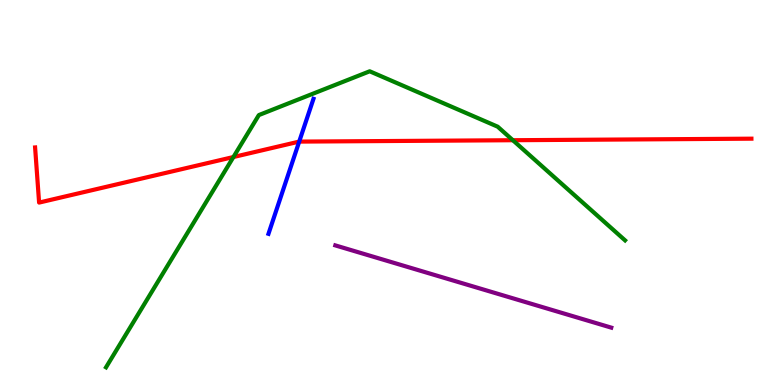[{'lines': ['blue', 'red'], 'intersections': [{'x': 3.86, 'y': 6.32}]}, {'lines': ['green', 'red'], 'intersections': [{'x': 3.01, 'y': 5.92}, {'x': 6.62, 'y': 6.36}]}, {'lines': ['purple', 'red'], 'intersections': []}, {'lines': ['blue', 'green'], 'intersections': []}, {'lines': ['blue', 'purple'], 'intersections': []}, {'lines': ['green', 'purple'], 'intersections': []}]